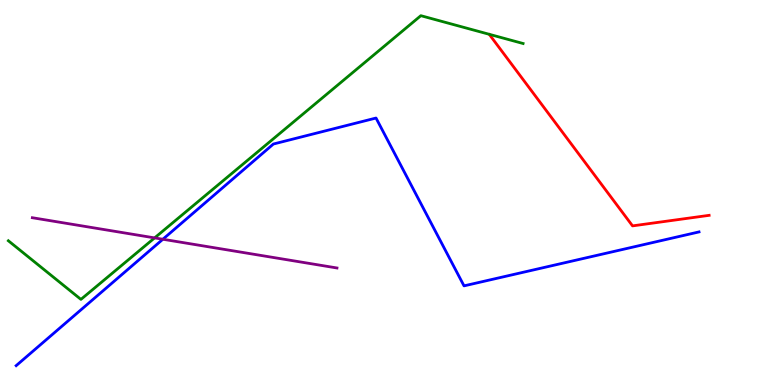[{'lines': ['blue', 'red'], 'intersections': []}, {'lines': ['green', 'red'], 'intersections': []}, {'lines': ['purple', 'red'], 'intersections': []}, {'lines': ['blue', 'green'], 'intersections': []}, {'lines': ['blue', 'purple'], 'intersections': [{'x': 2.1, 'y': 3.79}]}, {'lines': ['green', 'purple'], 'intersections': [{'x': 2.0, 'y': 3.82}]}]